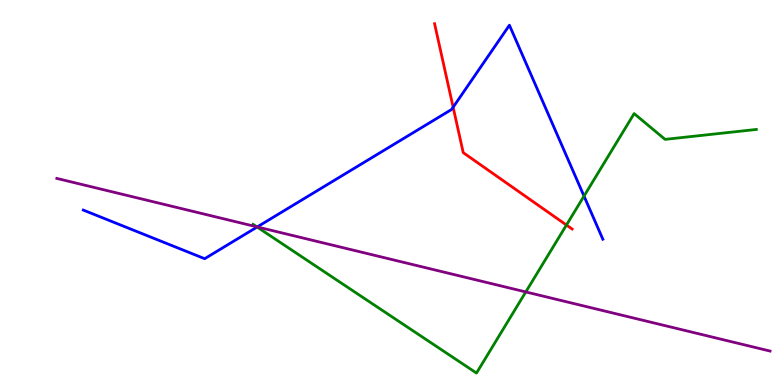[{'lines': ['blue', 'red'], 'intersections': [{'x': 5.85, 'y': 7.22}]}, {'lines': ['green', 'red'], 'intersections': [{'x': 7.31, 'y': 4.16}]}, {'lines': ['purple', 'red'], 'intersections': []}, {'lines': ['blue', 'green'], 'intersections': [{'x': 3.32, 'y': 4.1}, {'x': 7.54, 'y': 4.91}]}, {'lines': ['blue', 'purple'], 'intersections': [{'x': 3.32, 'y': 4.11}]}, {'lines': ['green', 'purple'], 'intersections': [{'x': 3.31, 'y': 4.11}, {'x': 6.78, 'y': 2.42}]}]